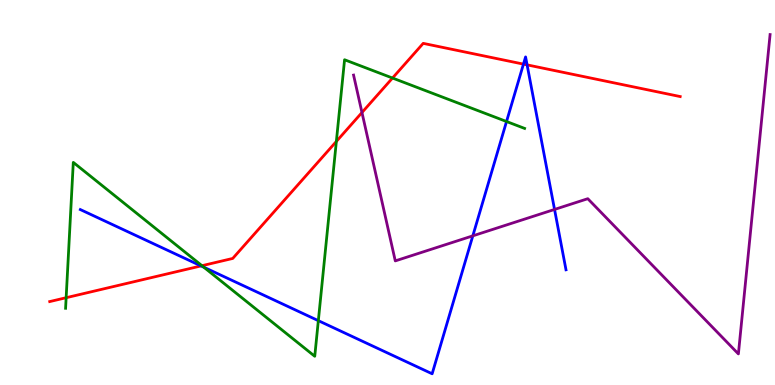[{'lines': ['blue', 'red'], 'intersections': [{'x': 2.59, 'y': 3.09}, {'x': 6.75, 'y': 8.33}, {'x': 6.8, 'y': 8.32}]}, {'lines': ['green', 'red'], 'intersections': [{'x': 0.854, 'y': 2.27}, {'x': 2.61, 'y': 3.1}, {'x': 4.34, 'y': 6.33}, {'x': 5.06, 'y': 7.97}]}, {'lines': ['purple', 'red'], 'intersections': [{'x': 4.67, 'y': 7.08}]}, {'lines': ['blue', 'green'], 'intersections': [{'x': 2.63, 'y': 3.06}, {'x': 4.11, 'y': 1.67}, {'x': 6.54, 'y': 6.84}]}, {'lines': ['blue', 'purple'], 'intersections': [{'x': 6.1, 'y': 3.87}, {'x': 7.16, 'y': 4.56}]}, {'lines': ['green', 'purple'], 'intersections': []}]